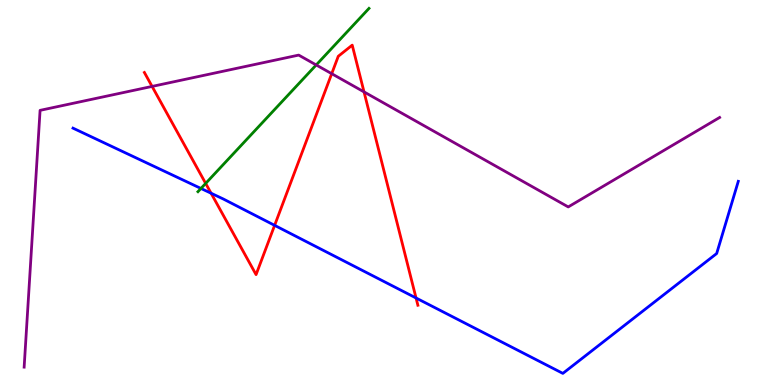[{'lines': ['blue', 'red'], 'intersections': [{'x': 2.72, 'y': 4.98}, {'x': 3.54, 'y': 4.15}, {'x': 5.37, 'y': 2.26}]}, {'lines': ['green', 'red'], 'intersections': [{'x': 2.65, 'y': 5.24}]}, {'lines': ['purple', 'red'], 'intersections': [{'x': 1.96, 'y': 7.76}, {'x': 4.28, 'y': 8.09}, {'x': 4.7, 'y': 7.61}]}, {'lines': ['blue', 'green'], 'intersections': [{'x': 2.59, 'y': 5.1}]}, {'lines': ['blue', 'purple'], 'intersections': []}, {'lines': ['green', 'purple'], 'intersections': [{'x': 4.08, 'y': 8.31}]}]